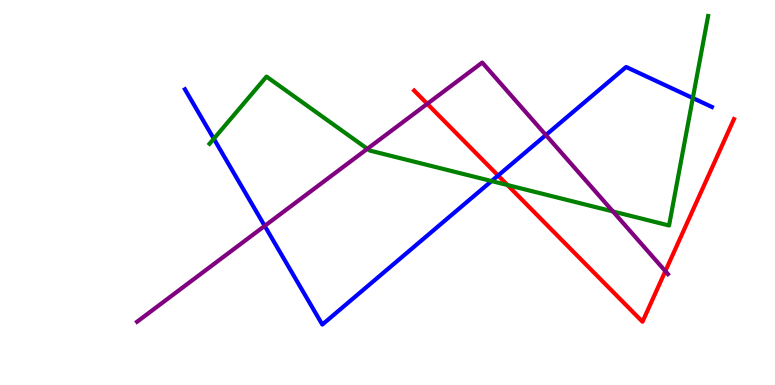[{'lines': ['blue', 'red'], 'intersections': [{'x': 6.43, 'y': 5.44}]}, {'lines': ['green', 'red'], 'intersections': [{'x': 6.55, 'y': 5.19}]}, {'lines': ['purple', 'red'], 'intersections': [{'x': 5.51, 'y': 7.3}, {'x': 8.59, 'y': 2.96}]}, {'lines': ['blue', 'green'], 'intersections': [{'x': 2.76, 'y': 6.4}, {'x': 6.34, 'y': 5.3}, {'x': 8.94, 'y': 7.45}]}, {'lines': ['blue', 'purple'], 'intersections': [{'x': 3.42, 'y': 4.13}, {'x': 7.04, 'y': 6.49}]}, {'lines': ['green', 'purple'], 'intersections': [{'x': 4.74, 'y': 6.13}, {'x': 7.91, 'y': 4.51}]}]